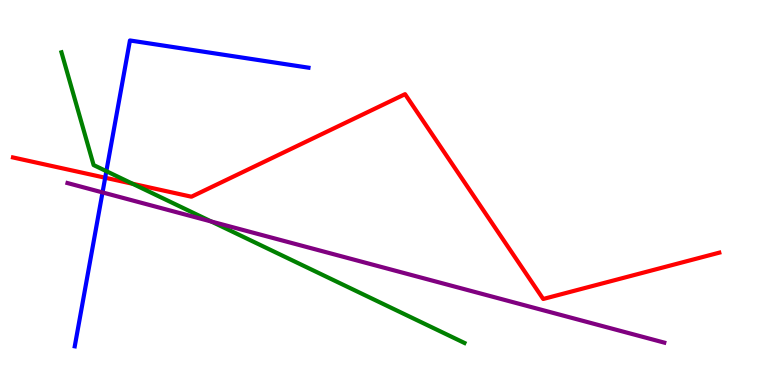[{'lines': ['blue', 'red'], 'intersections': [{'x': 1.36, 'y': 5.38}]}, {'lines': ['green', 'red'], 'intersections': [{'x': 1.71, 'y': 5.23}]}, {'lines': ['purple', 'red'], 'intersections': []}, {'lines': ['blue', 'green'], 'intersections': [{'x': 1.37, 'y': 5.55}]}, {'lines': ['blue', 'purple'], 'intersections': [{'x': 1.32, 'y': 5.0}]}, {'lines': ['green', 'purple'], 'intersections': [{'x': 2.73, 'y': 4.25}]}]